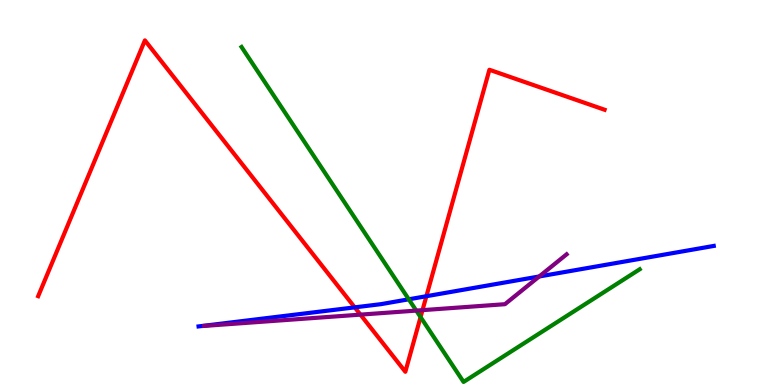[{'lines': ['blue', 'red'], 'intersections': [{'x': 4.58, 'y': 2.02}, {'x': 5.5, 'y': 2.31}]}, {'lines': ['green', 'red'], 'intersections': [{'x': 5.43, 'y': 1.76}]}, {'lines': ['purple', 'red'], 'intersections': [{'x': 4.65, 'y': 1.83}, {'x': 5.45, 'y': 1.94}]}, {'lines': ['blue', 'green'], 'intersections': [{'x': 5.27, 'y': 2.23}]}, {'lines': ['blue', 'purple'], 'intersections': [{'x': 6.96, 'y': 2.82}]}, {'lines': ['green', 'purple'], 'intersections': [{'x': 5.37, 'y': 1.93}]}]